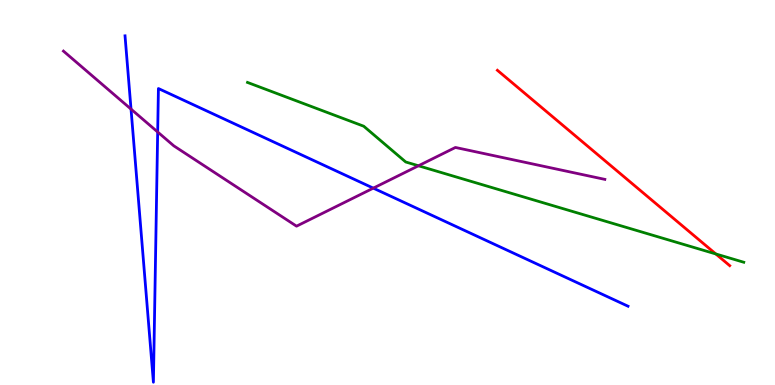[{'lines': ['blue', 'red'], 'intersections': []}, {'lines': ['green', 'red'], 'intersections': [{'x': 9.24, 'y': 3.4}]}, {'lines': ['purple', 'red'], 'intersections': []}, {'lines': ['blue', 'green'], 'intersections': []}, {'lines': ['blue', 'purple'], 'intersections': [{'x': 1.69, 'y': 7.17}, {'x': 2.03, 'y': 6.57}, {'x': 4.82, 'y': 5.11}]}, {'lines': ['green', 'purple'], 'intersections': [{'x': 5.4, 'y': 5.69}]}]